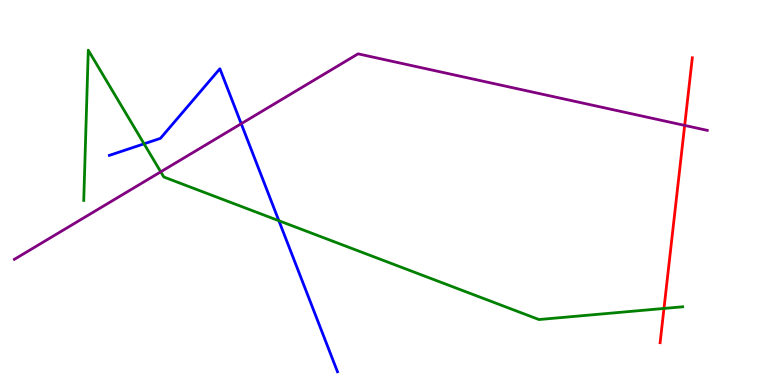[{'lines': ['blue', 'red'], 'intersections': []}, {'lines': ['green', 'red'], 'intersections': [{'x': 8.57, 'y': 1.99}]}, {'lines': ['purple', 'red'], 'intersections': [{'x': 8.83, 'y': 6.74}]}, {'lines': ['blue', 'green'], 'intersections': [{'x': 1.86, 'y': 6.26}, {'x': 3.6, 'y': 4.27}]}, {'lines': ['blue', 'purple'], 'intersections': [{'x': 3.11, 'y': 6.79}]}, {'lines': ['green', 'purple'], 'intersections': [{'x': 2.07, 'y': 5.54}]}]